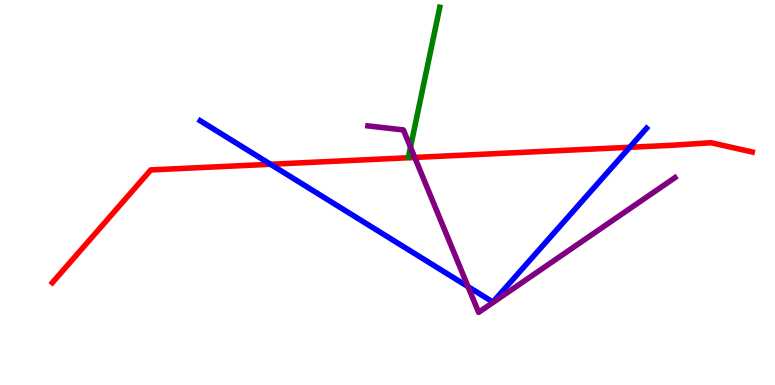[{'lines': ['blue', 'red'], 'intersections': [{'x': 3.49, 'y': 5.73}, {'x': 8.13, 'y': 6.17}]}, {'lines': ['green', 'red'], 'intersections': []}, {'lines': ['purple', 'red'], 'intersections': [{'x': 5.35, 'y': 5.91}]}, {'lines': ['blue', 'green'], 'intersections': []}, {'lines': ['blue', 'purple'], 'intersections': [{'x': 6.04, 'y': 2.56}]}, {'lines': ['green', 'purple'], 'intersections': [{'x': 5.3, 'y': 6.18}]}]